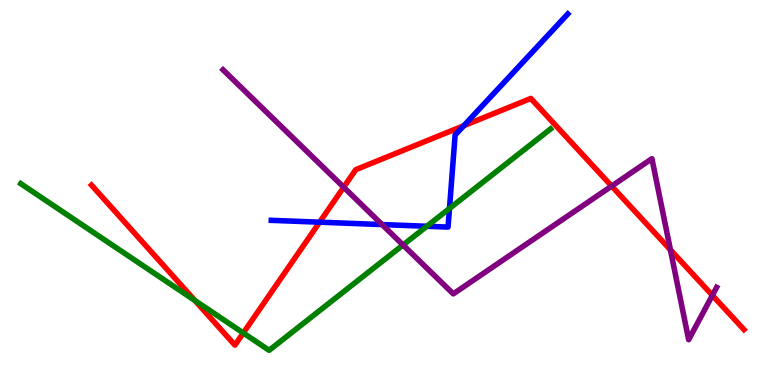[{'lines': ['blue', 'red'], 'intersections': [{'x': 4.12, 'y': 4.23}, {'x': 5.98, 'y': 6.73}]}, {'lines': ['green', 'red'], 'intersections': [{'x': 2.52, 'y': 2.19}, {'x': 3.14, 'y': 1.35}]}, {'lines': ['purple', 'red'], 'intersections': [{'x': 4.43, 'y': 5.14}, {'x': 7.89, 'y': 5.17}, {'x': 8.65, 'y': 3.51}, {'x': 9.19, 'y': 2.33}]}, {'lines': ['blue', 'green'], 'intersections': [{'x': 5.51, 'y': 4.12}, {'x': 5.8, 'y': 4.59}]}, {'lines': ['blue', 'purple'], 'intersections': [{'x': 4.93, 'y': 4.17}]}, {'lines': ['green', 'purple'], 'intersections': [{'x': 5.2, 'y': 3.64}]}]